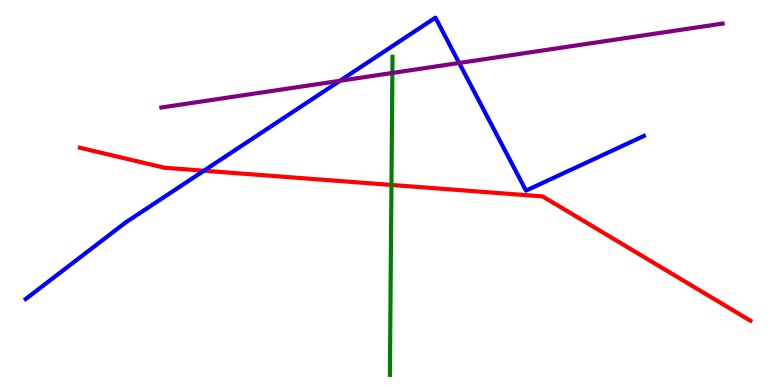[{'lines': ['blue', 'red'], 'intersections': [{'x': 2.63, 'y': 5.57}]}, {'lines': ['green', 'red'], 'intersections': [{'x': 5.05, 'y': 5.2}]}, {'lines': ['purple', 'red'], 'intersections': []}, {'lines': ['blue', 'green'], 'intersections': []}, {'lines': ['blue', 'purple'], 'intersections': [{'x': 4.39, 'y': 7.9}, {'x': 5.92, 'y': 8.36}]}, {'lines': ['green', 'purple'], 'intersections': [{'x': 5.06, 'y': 8.11}]}]